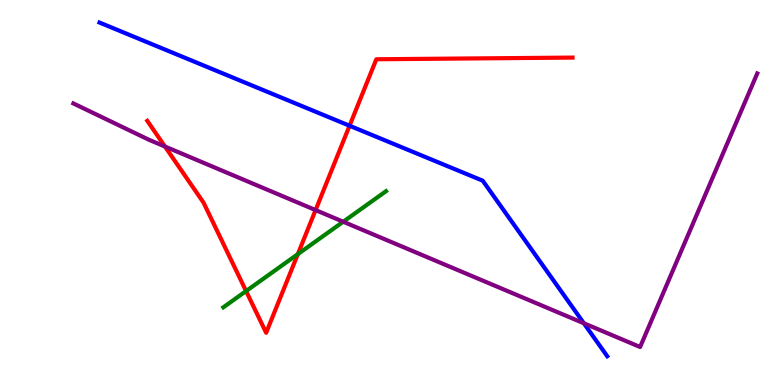[{'lines': ['blue', 'red'], 'intersections': [{'x': 4.51, 'y': 6.73}]}, {'lines': ['green', 'red'], 'intersections': [{'x': 3.18, 'y': 2.44}, {'x': 3.84, 'y': 3.4}]}, {'lines': ['purple', 'red'], 'intersections': [{'x': 2.13, 'y': 6.19}, {'x': 4.07, 'y': 4.54}]}, {'lines': ['blue', 'green'], 'intersections': []}, {'lines': ['blue', 'purple'], 'intersections': [{'x': 7.53, 'y': 1.6}]}, {'lines': ['green', 'purple'], 'intersections': [{'x': 4.43, 'y': 4.24}]}]